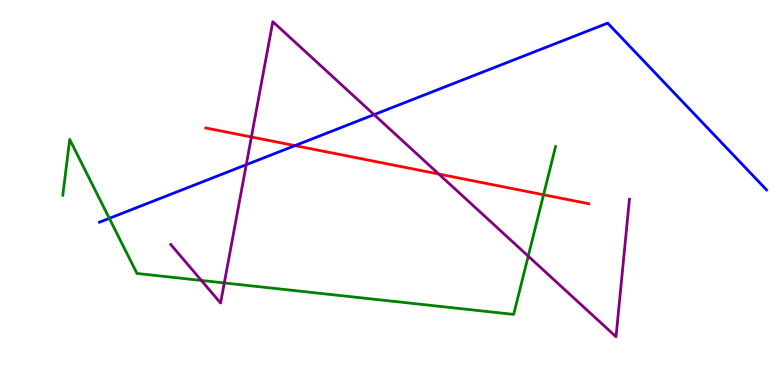[{'lines': ['blue', 'red'], 'intersections': [{'x': 3.81, 'y': 6.22}]}, {'lines': ['green', 'red'], 'intersections': [{'x': 7.01, 'y': 4.94}]}, {'lines': ['purple', 'red'], 'intersections': [{'x': 3.24, 'y': 6.44}, {'x': 5.66, 'y': 5.48}]}, {'lines': ['blue', 'green'], 'intersections': [{'x': 1.41, 'y': 4.33}]}, {'lines': ['blue', 'purple'], 'intersections': [{'x': 3.18, 'y': 5.72}, {'x': 4.83, 'y': 7.02}]}, {'lines': ['green', 'purple'], 'intersections': [{'x': 2.6, 'y': 2.72}, {'x': 2.89, 'y': 2.65}, {'x': 6.82, 'y': 3.35}]}]